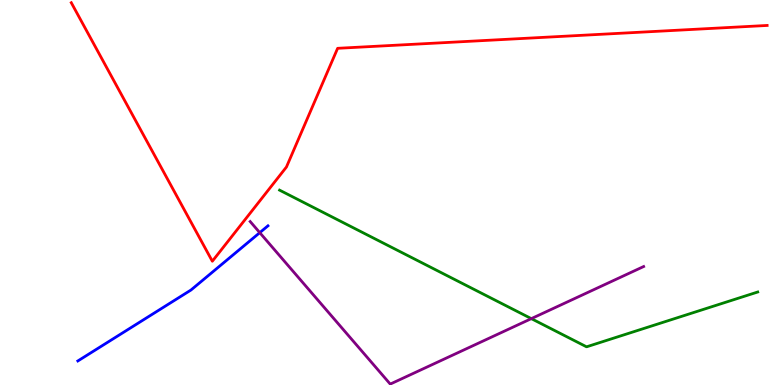[{'lines': ['blue', 'red'], 'intersections': []}, {'lines': ['green', 'red'], 'intersections': []}, {'lines': ['purple', 'red'], 'intersections': []}, {'lines': ['blue', 'green'], 'intersections': []}, {'lines': ['blue', 'purple'], 'intersections': [{'x': 3.35, 'y': 3.96}]}, {'lines': ['green', 'purple'], 'intersections': [{'x': 6.86, 'y': 1.72}]}]